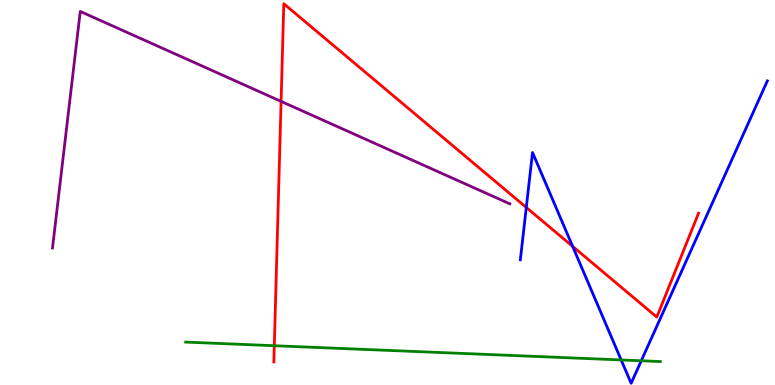[{'lines': ['blue', 'red'], 'intersections': [{'x': 6.79, 'y': 4.61}, {'x': 7.39, 'y': 3.6}]}, {'lines': ['green', 'red'], 'intersections': [{'x': 3.54, 'y': 1.02}]}, {'lines': ['purple', 'red'], 'intersections': [{'x': 3.63, 'y': 7.37}]}, {'lines': ['blue', 'green'], 'intersections': [{'x': 8.02, 'y': 0.651}, {'x': 8.27, 'y': 0.629}]}, {'lines': ['blue', 'purple'], 'intersections': []}, {'lines': ['green', 'purple'], 'intersections': []}]